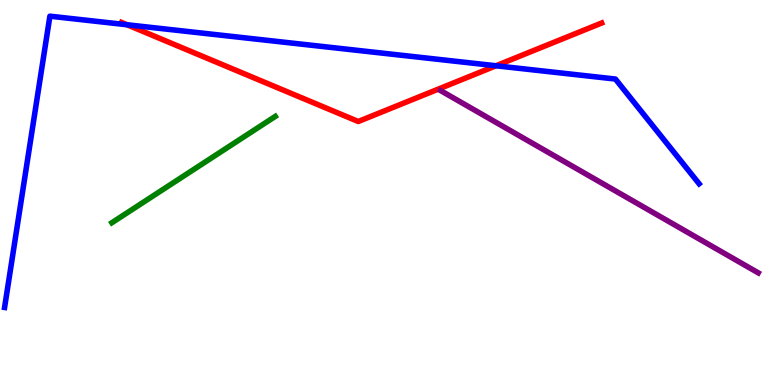[{'lines': ['blue', 'red'], 'intersections': [{'x': 1.64, 'y': 9.36}, {'x': 6.4, 'y': 8.29}]}, {'lines': ['green', 'red'], 'intersections': []}, {'lines': ['purple', 'red'], 'intersections': []}, {'lines': ['blue', 'green'], 'intersections': []}, {'lines': ['blue', 'purple'], 'intersections': []}, {'lines': ['green', 'purple'], 'intersections': []}]